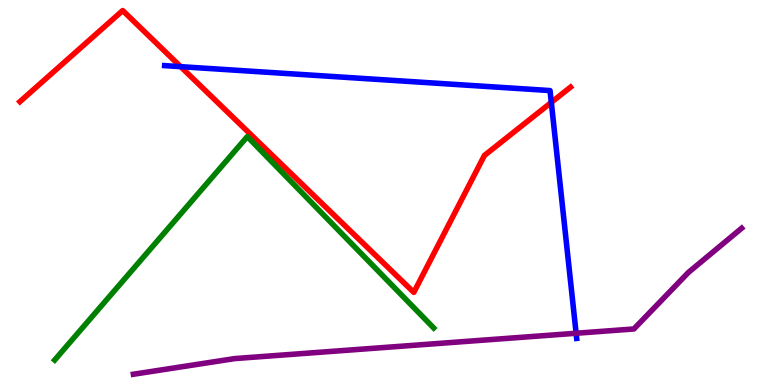[{'lines': ['blue', 'red'], 'intersections': [{'x': 2.33, 'y': 8.27}, {'x': 7.11, 'y': 7.34}]}, {'lines': ['green', 'red'], 'intersections': []}, {'lines': ['purple', 'red'], 'intersections': []}, {'lines': ['blue', 'green'], 'intersections': []}, {'lines': ['blue', 'purple'], 'intersections': [{'x': 7.43, 'y': 1.34}]}, {'lines': ['green', 'purple'], 'intersections': []}]